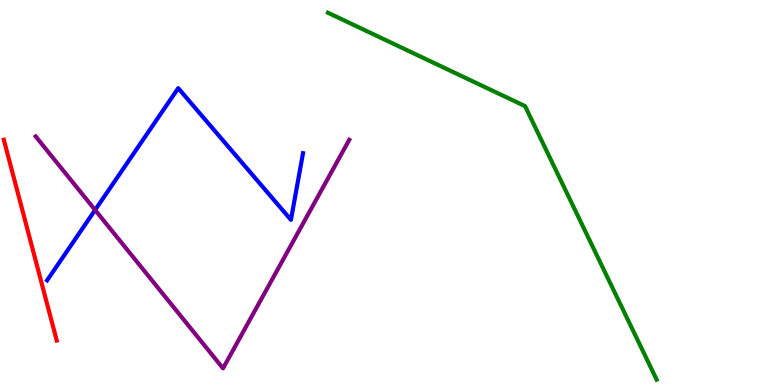[{'lines': ['blue', 'red'], 'intersections': []}, {'lines': ['green', 'red'], 'intersections': []}, {'lines': ['purple', 'red'], 'intersections': []}, {'lines': ['blue', 'green'], 'intersections': []}, {'lines': ['blue', 'purple'], 'intersections': [{'x': 1.23, 'y': 4.55}]}, {'lines': ['green', 'purple'], 'intersections': []}]